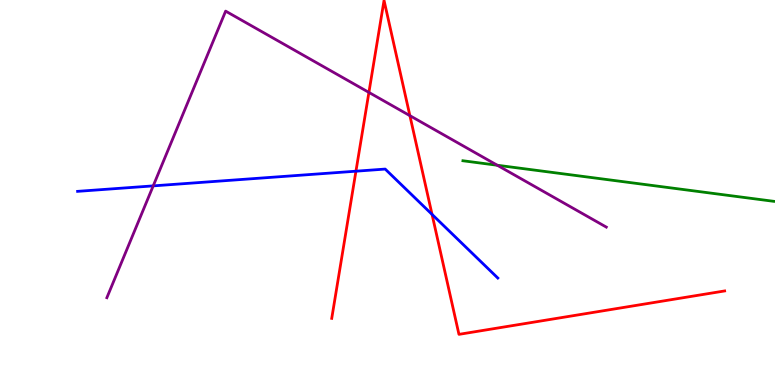[{'lines': ['blue', 'red'], 'intersections': [{'x': 4.59, 'y': 5.55}, {'x': 5.57, 'y': 4.43}]}, {'lines': ['green', 'red'], 'intersections': []}, {'lines': ['purple', 'red'], 'intersections': [{'x': 4.76, 'y': 7.6}, {'x': 5.29, 'y': 7.0}]}, {'lines': ['blue', 'green'], 'intersections': []}, {'lines': ['blue', 'purple'], 'intersections': [{'x': 1.98, 'y': 5.17}]}, {'lines': ['green', 'purple'], 'intersections': [{'x': 6.42, 'y': 5.71}]}]